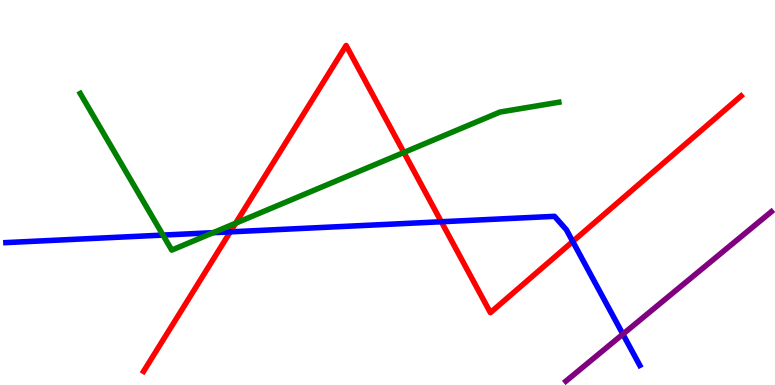[{'lines': ['blue', 'red'], 'intersections': [{'x': 2.97, 'y': 3.98}, {'x': 5.69, 'y': 4.24}, {'x': 7.39, 'y': 3.73}]}, {'lines': ['green', 'red'], 'intersections': [{'x': 3.04, 'y': 4.2}, {'x': 5.21, 'y': 6.04}]}, {'lines': ['purple', 'red'], 'intersections': []}, {'lines': ['blue', 'green'], 'intersections': [{'x': 2.1, 'y': 3.89}, {'x': 2.75, 'y': 3.96}]}, {'lines': ['blue', 'purple'], 'intersections': [{'x': 8.04, 'y': 1.32}]}, {'lines': ['green', 'purple'], 'intersections': []}]